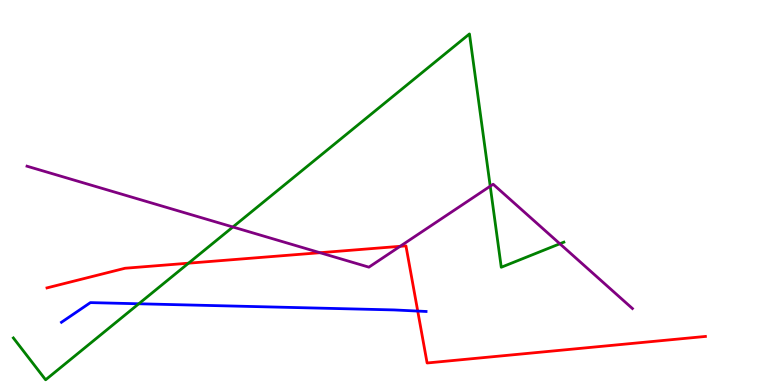[{'lines': ['blue', 'red'], 'intersections': [{'x': 5.39, 'y': 1.92}]}, {'lines': ['green', 'red'], 'intersections': [{'x': 2.43, 'y': 3.16}]}, {'lines': ['purple', 'red'], 'intersections': [{'x': 4.13, 'y': 3.44}, {'x': 5.16, 'y': 3.6}]}, {'lines': ['blue', 'green'], 'intersections': [{'x': 1.79, 'y': 2.11}]}, {'lines': ['blue', 'purple'], 'intersections': []}, {'lines': ['green', 'purple'], 'intersections': [{'x': 3.0, 'y': 4.1}, {'x': 6.33, 'y': 5.16}, {'x': 7.22, 'y': 3.67}]}]